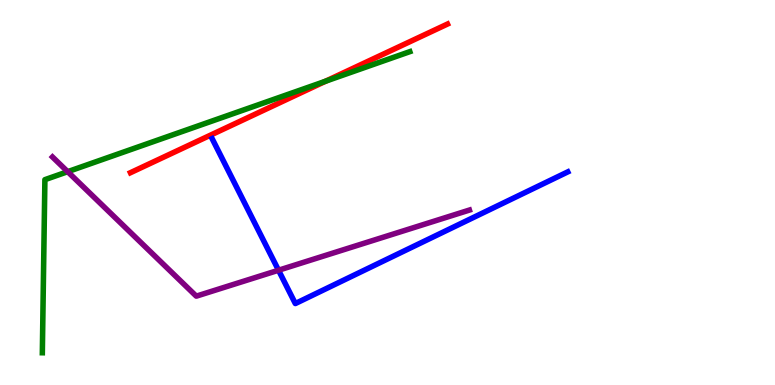[{'lines': ['blue', 'red'], 'intersections': []}, {'lines': ['green', 'red'], 'intersections': [{'x': 4.2, 'y': 7.89}]}, {'lines': ['purple', 'red'], 'intersections': []}, {'lines': ['blue', 'green'], 'intersections': []}, {'lines': ['blue', 'purple'], 'intersections': [{'x': 3.59, 'y': 2.98}]}, {'lines': ['green', 'purple'], 'intersections': [{'x': 0.873, 'y': 5.54}]}]